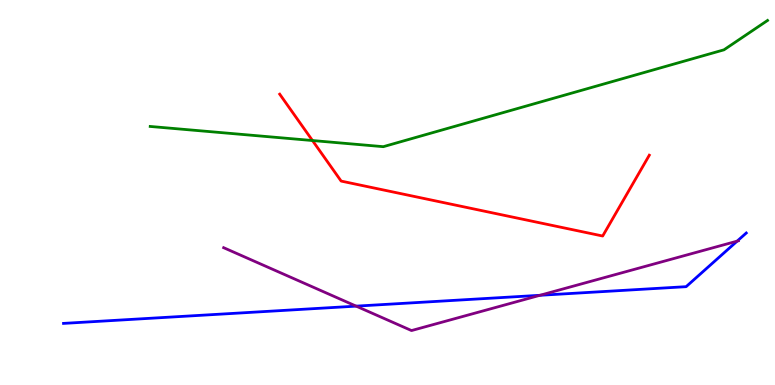[{'lines': ['blue', 'red'], 'intersections': []}, {'lines': ['green', 'red'], 'intersections': [{'x': 4.03, 'y': 6.35}]}, {'lines': ['purple', 'red'], 'intersections': []}, {'lines': ['blue', 'green'], 'intersections': []}, {'lines': ['blue', 'purple'], 'intersections': [{'x': 4.6, 'y': 2.05}, {'x': 6.97, 'y': 2.33}, {'x': 9.51, 'y': 3.74}]}, {'lines': ['green', 'purple'], 'intersections': []}]